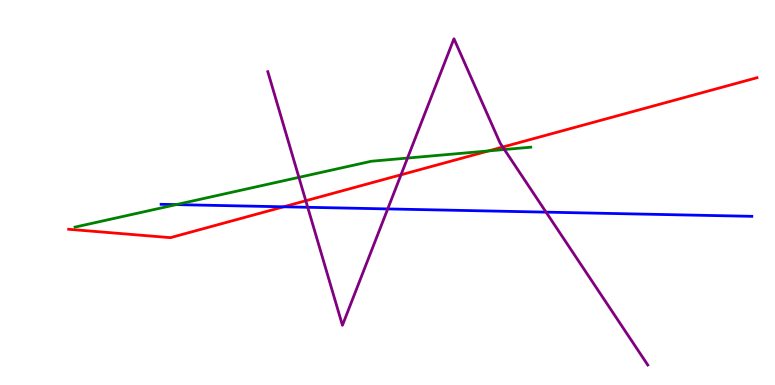[{'lines': ['blue', 'red'], 'intersections': [{'x': 3.66, 'y': 4.63}]}, {'lines': ['green', 'red'], 'intersections': [{'x': 6.3, 'y': 6.08}]}, {'lines': ['purple', 'red'], 'intersections': [{'x': 3.95, 'y': 4.79}, {'x': 5.17, 'y': 5.46}, {'x': 6.49, 'y': 6.18}]}, {'lines': ['blue', 'green'], 'intersections': [{'x': 2.27, 'y': 4.69}]}, {'lines': ['blue', 'purple'], 'intersections': [{'x': 3.97, 'y': 4.62}, {'x': 5.0, 'y': 4.57}, {'x': 7.05, 'y': 4.49}]}, {'lines': ['green', 'purple'], 'intersections': [{'x': 3.86, 'y': 5.39}, {'x': 5.26, 'y': 5.89}, {'x': 6.51, 'y': 6.12}]}]